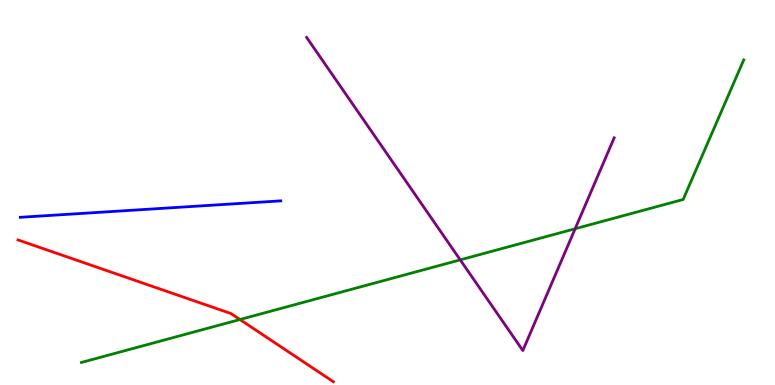[{'lines': ['blue', 'red'], 'intersections': []}, {'lines': ['green', 'red'], 'intersections': [{'x': 3.1, 'y': 1.7}]}, {'lines': ['purple', 'red'], 'intersections': []}, {'lines': ['blue', 'green'], 'intersections': []}, {'lines': ['blue', 'purple'], 'intersections': []}, {'lines': ['green', 'purple'], 'intersections': [{'x': 5.94, 'y': 3.25}, {'x': 7.42, 'y': 4.06}]}]